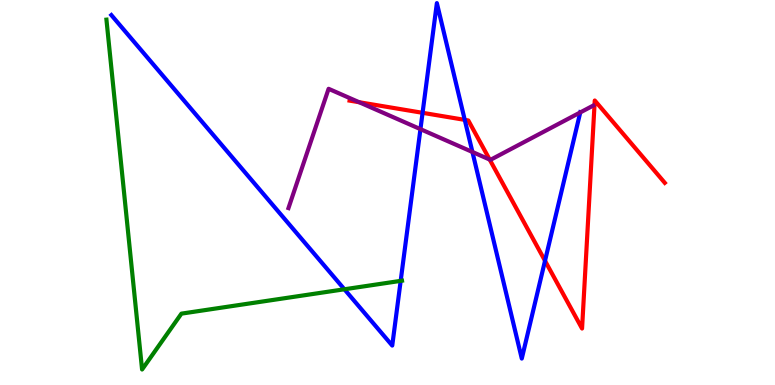[{'lines': ['blue', 'red'], 'intersections': [{'x': 5.45, 'y': 7.07}, {'x': 6.0, 'y': 6.89}, {'x': 7.03, 'y': 3.23}]}, {'lines': ['green', 'red'], 'intersections': []}, {'lines': ['purple', 'red'], 'intersections': [{'x': 4.63, 'y': 7.34}, {'x': 6.32, 'y': 5.86}]}, {'lines': ['blue', 'green'], 'intersections': [{'x': 4.44, 'y': 2.49}, {'x': 5.17, 'y': 2.7}]}, {'lines': ['blue', 'purple'], 'intersections': [{'x': 5.43, 'y': 6.65}, {'x': 6.1, 'y': 6.05}, {'x': 7.49, 'y': 7.08}]}, {'lines': ['green', 'purple'], 'intersections': []}]